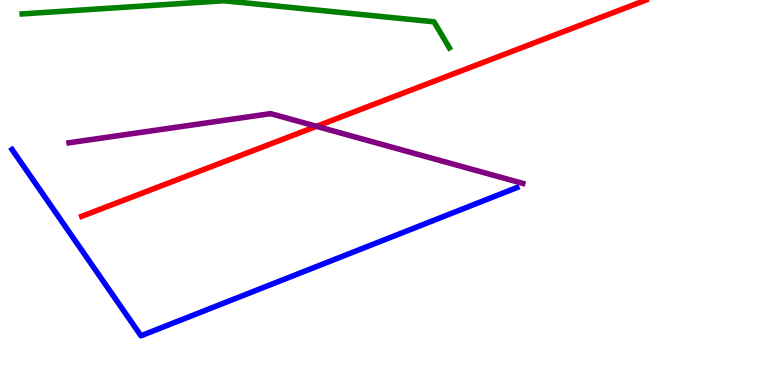[{'lines': ['blue', 'red'], 'intersections': []}, {'lines': ['green', 'red'], 'intersections': []}, {'lines': ['purple', 'red'], 'intersections': [{'x': 4.08, 'y': 6.72}]}, {'lines': ['blue', 'green'], 'intersections': []}, {'lines': ['blue', 'purple'], 'intersections': []}, {'lines': ['green', 'purple'], 'intersections': []}]